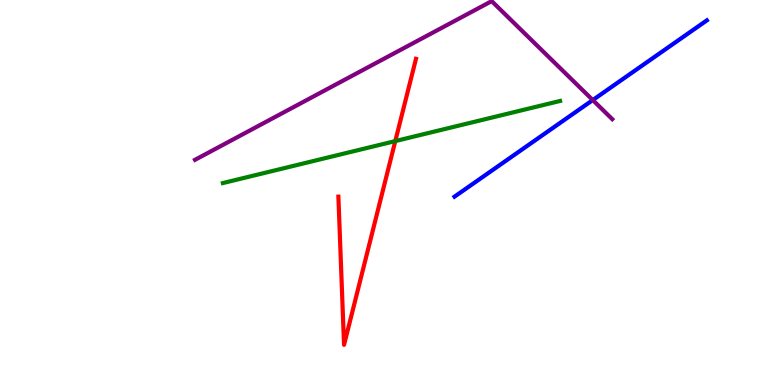[{'lines': ['blue', 'red'], 'intersections': []}, {'lines': ['green', 'red'], 'intersections': [{'x': 5.1, 'y': 6.34}]}, {'lines': ['purple', 'red'], 'intersections': []}, {'lines': ['blue', 'green'], 'intersections': []}, {'lines': ['blue', 'purple'], 'intersections': [{'x': 7.65, 'y': 7.4}]}, {'lines': ['green', 'purple'], 'intersections': []}]